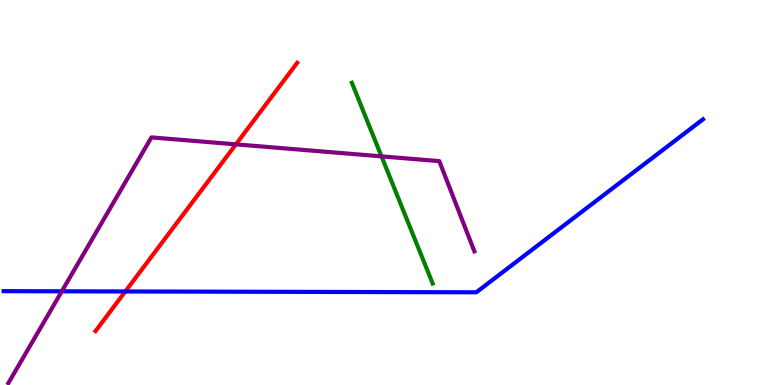[{'lines': ['blue', 'red'], 'intersections': [{'x': 1.62, 'y': 2.43}]}, {'lines': ['green', 'red'], 'intersections': []}, {'lines': ['purple', 'red'], 'intersections': [{'x': 3.04, 'y': 6.25}]}, {'lines': ['blue', 'green'], 'intersections': []}, {'lines': ['blue', 'purple'], 'intersections': [{'x': 0.798, 'y': 2.43}]}, {'lines': ['green', 'purple'], 'intersections': [{'x': 4.92, 'y': 5.94}]}]